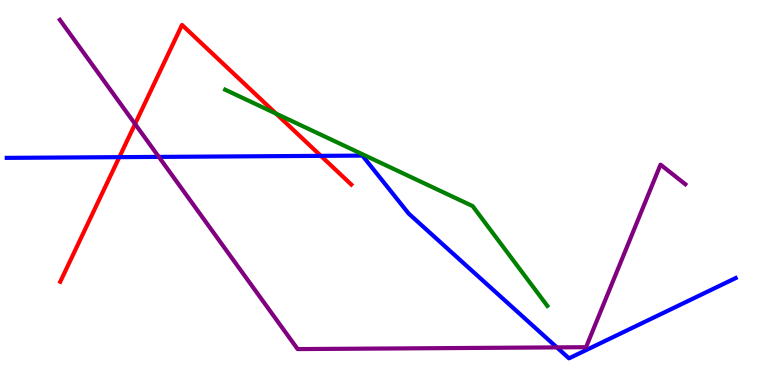[{'lines': ['blue', 'red'], 'intersections': [{'x': 1.54, 'y': 5.92}, {'x': 4.14, 'y': 5.95}]}, {'lines': ['green', 'red'], 'intersections': [{'x': 3.56, 'y': 7.05}]}, {'lines': ['purple', 'red'], 'intersections': [{'x': 1.74, 'y': 6.78}]}, {'lines': ['blue', 'green'], 'intersections': []}, {'lines': ['blue', 'purple'], 'intersections': [{'x': 2.05, 'y': 5.92}, {'x': 7.19, 'y': 0.977}]}, {'lines': ['green', 'purple'], 'intersections': []}]